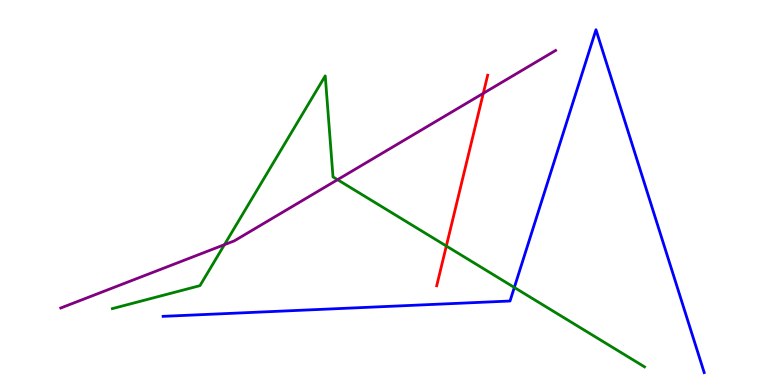[{'lines': ['blue', 'red'], 'intersections': []}, {'lines': ['green', 'red'], 'intersections': [{'x': 5.76, 'y': 3.61}]}, {'lines': ['purple', 'red'], 'intersections': [{'x': 6.24, 'y': 7.58}]}, {'lines': ['blue', 'green'], 'intersections': [{'x': 6.64, 'y': 2.53}]}, {'lines': ['blue', 'purple'], 'intersections': []}, {'lines': ['green', 'purple'], 'intersections': [{'x': 2.9, 'y': 3.64}, {'x': 4.36, 'y': 5.33}]}]